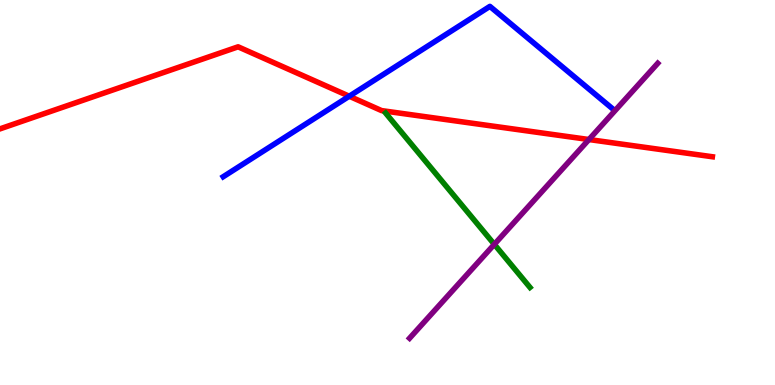[{'lines': ['blue', 'red'], 'intersections': [{'x': 4.51, 'y': 7.5}]}, {'lines': ['green', 'red'], 'intersections': []}, {'lines': ['purple', 'red'], 'intersections': [{'x': 7.6, 'y': 6.38}]}, {'lines': ['blue', 'green'], 'intersections': []}, {'lines': ['blue', 'purple'], 'intersections': []}, {'lines': ['green', 'purple'], 'intersections': [{'x': 6.38, 'y': 3.65}]}]